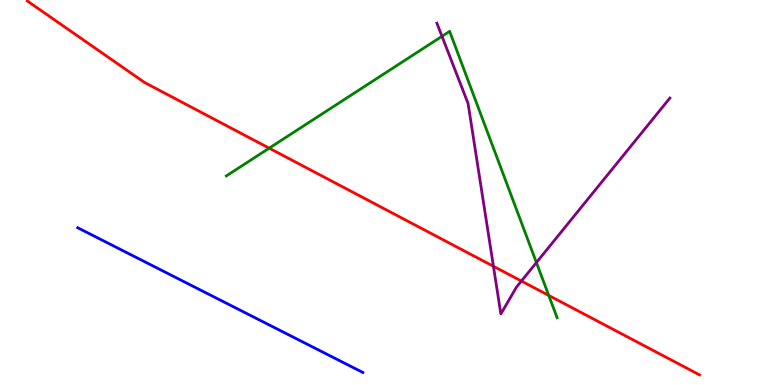[{'lines': ['blue', 'red'], 'intersections': []}, {'lines': ['green', 'red'], 'intersections': [{'x': 3.47, 'y': 6.15}, {'x': 7.08, 'y': 2.33}]}, {'lines': ['purple', 'red'], 'intersections': [{'x': 6.37, 'y': 3.08}, {'x': 6.73, 'y': 2.7}]}, {'lines': ['blue', 'green'], 'intersections': []}, {'lines': ['blue', 'purple'], 'intersections': []}, {'lines': ['green', 'purple'], 'intersections': [{'x': 5.7, 'y': 9.06}, {'x': 6.92, 'y': 3.18}]}]